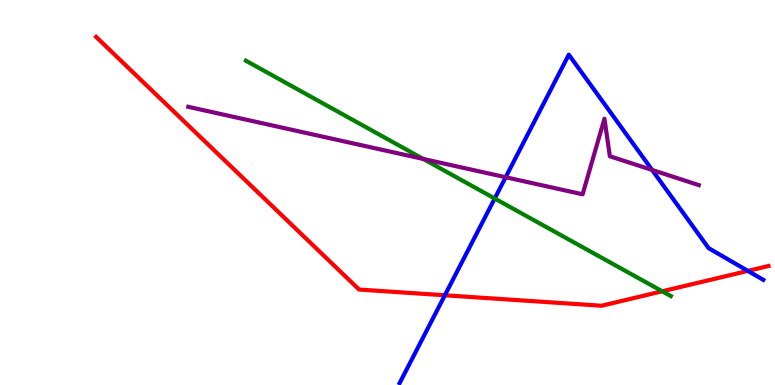[{'lines': ['blue', 'red'], 'intersections': [{'x': 5.74, 'y': 2.33}, {'x': 9.65, 'y': 2.96}]}, {'lines': ['green', 'red'], 'intersections': [{'x': 8.55, 'y': 2.43}]}, {'lines': ['purple', 'red'], 'intersections': []}, {'lines': ['blue', 'green'], 'intersections': [{'x': 6.38, 'y': 4.84}]}, {'lines': ['blue', 'purple'], 'intersections': [{'x': 6.52, 'y': 5.4}, {'x': 8.41, 'y': 5.59}]}, {'lines': ['green', 'purple'], 'intersections': [{'x': 5.46, 'y': 5.87}]}]